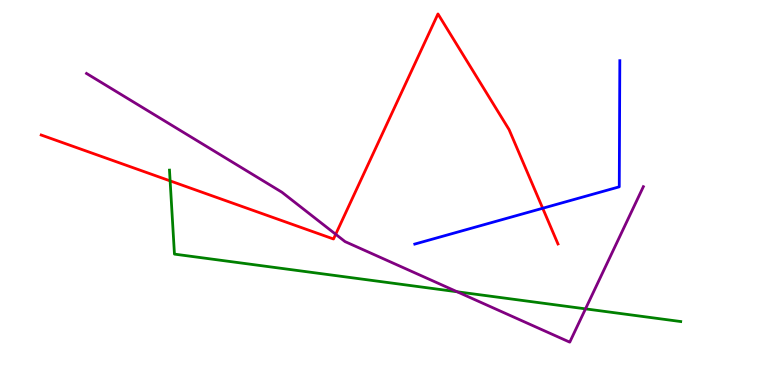[{'lines': ['blue', 'red'], 'intersections': [{'x': 7.0, 'y': 4.59}]}, {'lines': ['green', 'red'], 'intersections': [{'x': 2.2, 'y': 5.3}]}, {'lines': ['purple', 'red'], 'intersections': [{'x': 4.33, 'y': 3.91}]}, {'lines': ['blue', 'green'], 'intersections': []}, {'lines': ['blue', 'purple'], 'intersections': []}, {'lines': ['green', 'purple'], 'intersections': [{'x': 5.9, 'y': 2.42}, {'x': 7.55, 'y': 1.98}]}]